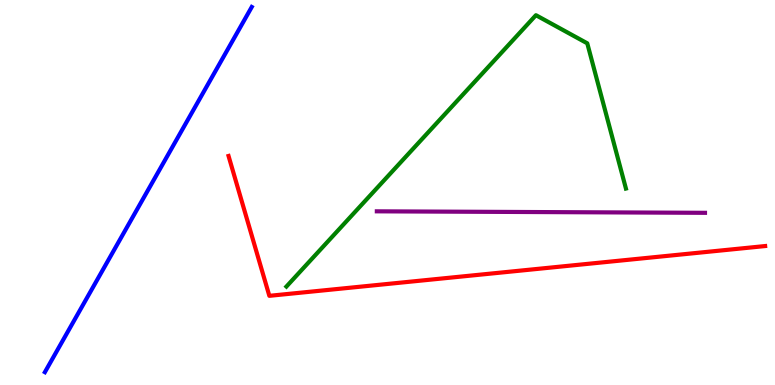[{'lines': ['blue', 'red'], 'intersections': []}, {'lines': ['green', 'red'], 'intersections': []}, {'lines': ['purple', 'red'], 'intersections': []}, {'lines': ['blue', 'green'], 'intersections': []}, {'lines': ['blue', 'purple'], 'intersections': []}, {'lines': ['green', 'purple'], 'intersections': []}]